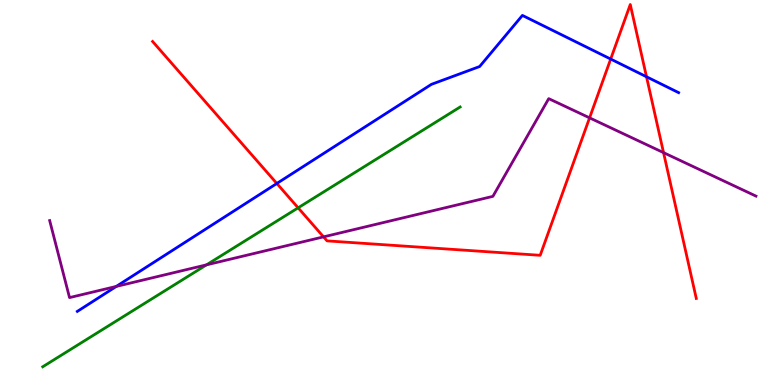[{'lines': ['blue', 'red'], 'intersections': [{'x': 3.57, 'y': 5.23}, {'x': 7.88, 'y': 8.47}, {'x': 8.34, 'y': 8.01}]}, {'lines': ['green', 'red'], 'intersections': [{'x': 3.85, 'y': 4.6}]}, {'lines': ['purple', 'red'], 'intersections': [{'x': 4.17, 'y': 3.85}, {'x': 7.61, 'y': 6.94}, {'x': 8.56, 'y': 6.04}]}, {'lines': ['blue', 'green'], 'intersections': []}, {'lines': ['blue', 'purple'], 'intersections': [{'x': 1.5, 'y': 2.56}]}, {'lines': ['green', 'purple'], 'intersections': [{'x': 2.66, 'y': 3.12}]}]